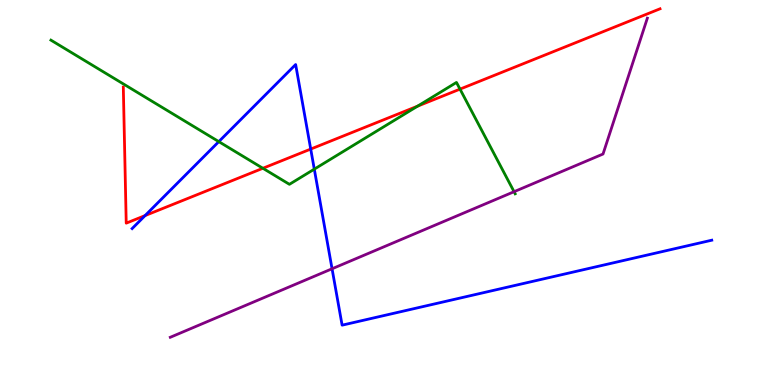[{'lines': ['blue', 'red'], 'intersections': [{'x': 1.87, 'y': 4.4}, {'x': 4.01, 'y': 6.13}]}, {'lines': ['green', 'red'], 'intersections': [{'x': 3.39, 'y': 5.63}, {'x': 5.39, 'y': 7.24}, {'x': 5.94, 'y': 7.69}]}, {'lines': ['purple', 'red'], 'intersections': []}, {'lines': ['blue', 'green'], 'intersections': [{'x': 2.82, 'y': 6.32}, {'x': 4.06, 'y': 5.61}]}, {'lines': ['blue', 'purple'], 'intersections': [{'x': 4.28, 'y': 3.02}]}, {'lines': ['green', 'purple'], 'intersections': [{'x': 6.63, 'y': 5.02}]}]